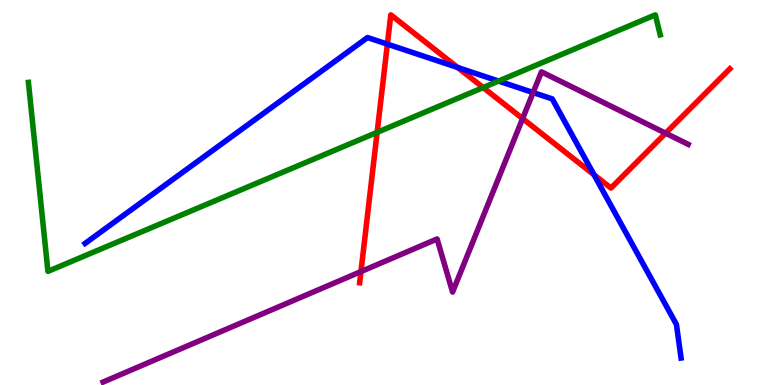[{'lines': ['blue', 'red'], 'intersections': [{'x': 5.0, 'y': 8.85}, {'x': 5.91, 'y': 8.25}, {'x': 7.66, 'y': 5.46}]}, {'lines': ['green', 'red'], 'intersections': [{'x': 4.87, 'y': 6.56}, {'x': 6.23, 'y': 7.73}]}, {'lines': ['purple', 'red'], 'intersections': [{'x': 4.66, 'y': 2.95}, {'x': 6.74, 'y': 6.92}, {'x': 8.59, 'y': 6.54}]}, {'lines': ['blue', 'green'], 'intersections': [{'x': 6.43, 'y': 7.89}]}, {'lines': ['blue', 'purple'], 'intersections': [{'x': 6.88, 'y': 7.6}]}, {'lines': ['green', 'purple'], 'intersections': []}]